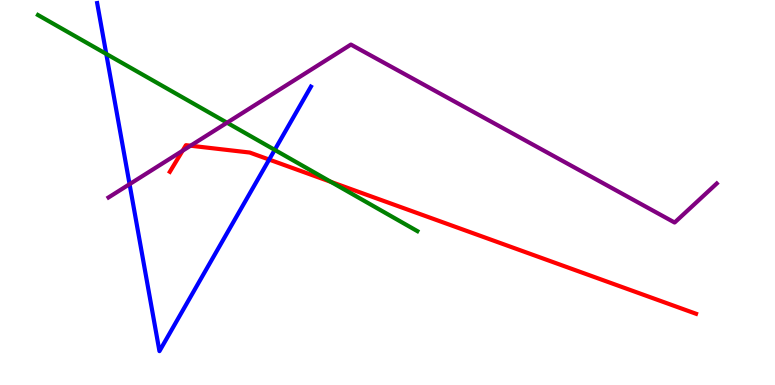[{'lines': ['blue', 'red'], 'intersections': [{'x': 3.47, 'y': 5.86}]}, {'lines': ['green', 'red'], 'intersections': [{'x': 4.27, 'y': 5.28}]}, {'lines': ['purple', 'red'], 'intersections': [{'x': 2.36, 'y': 6.08}, {'x': 2.46, 'y': 6.22}]}, {'lines': ['blue', 'green'], 'intersections': [{'x': 1.37, 'y': 8.6}, {'x': 3.54, 'y': 6.11}]}, {'lines': ['blue', 'purple'], 'intersections': [{'x': 1.67, 'y': 5.22}]}, {'lines': ['green', 'purple'], 'intersections': [{'x': 2.93, 'y': 6.81}]}]